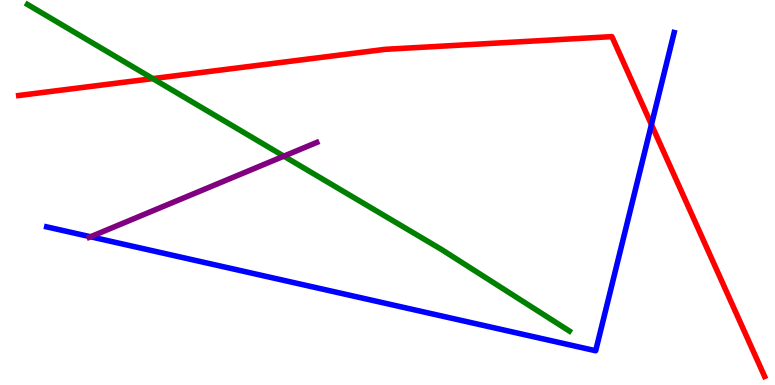[{'lines': ['blue', 'red'], 'intersections': [{'x': 8.41, 'y': 6.76}]}, {'lines': ['green', 'red'], 'intersections': [{'x': 1.97, 'y': 7.96}]}, {'lines': ['purple', 'red'], 'intersections': []}, {'lines': ['blue', 'green'], 'intersections': []}, {'lines': ['blue', 'purple'], 'intersections': [{'x': 1.17, 'y': 3.85}]}, {'lines': ['green', 'purple'], 'intersections': [{'x': 3.66, 'y': 5.94}]}]